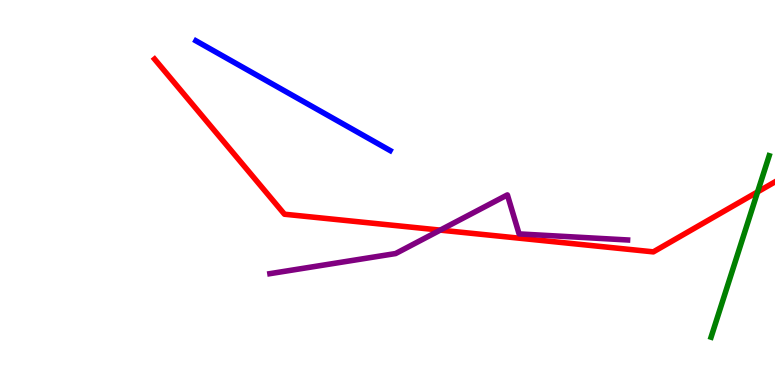[{'lines': ['blue', 'red'], 'intersections': []}, {'lines': ['green', 'red'], 'intersections': [{'x': 9.78, 'y': 5.02}]}, {'lines': ['purple', 'red'], 'intersections': [{'x': 5.68, 'y': 4.02}]}, {'lines': ['blue', 'green'], 'intersections': []}, {'lines': ['blue', 'purple'], 'intersections': []}, {'lines': ['green', 'purple'], 'intersections': []}]